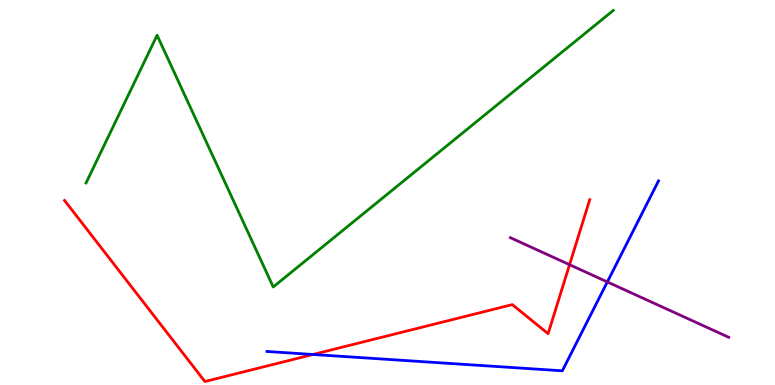[{'lines': ['blue', 'red'], 'intersections': [{'x': 4.04, 'y': 0.793}]}, {'lines': ['green', 'red'], 'intersections': []}, {'lines': ['purple', 'red'], 'intersections': [{'x': 7.35, 'y': 3.13}]}, {'lines': ['blue', 'green'], 'intersections': []}, {'lines': ['blue', 'purple'], 'intersections': [{'x': 7.84, 'y': 2.68}]}, {'lines': ['green', 'purple'], 'intersections': []}]